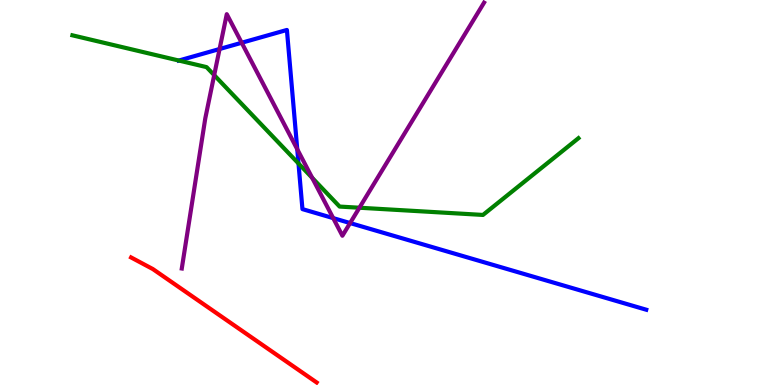[{'lines': ['blue', 'red'], 'intersections': []}, {'lines': ['green', 'red'], 'intersections': []}, {'lines': ['purple', 'red'], 'intersections': []}, {'lines': ['blue', 'green'], 'intersections': [{'x': 2.31, 'y': 8.43}, {'x': 3.85, 'y': 5.75}]}, {'lines': ['blue', 'purple'], 'intersections': [{'x': 2.83, 'y': 8.73}, {'x': 3.12, 'y': 8.89}, {'x': 3.84, 'y': 6.12}, {'x': 4.3, 'y': 4.33}, {'x': 4.52, 'y': 4.21}]}, {'lines': ['green', 'purple'], 'intersections': [{'x': 2.76, 'y': 8.05}, {'x': 4.03, 'y': 5.38}, {'x': 4.64, 'y': 4.6}]}]